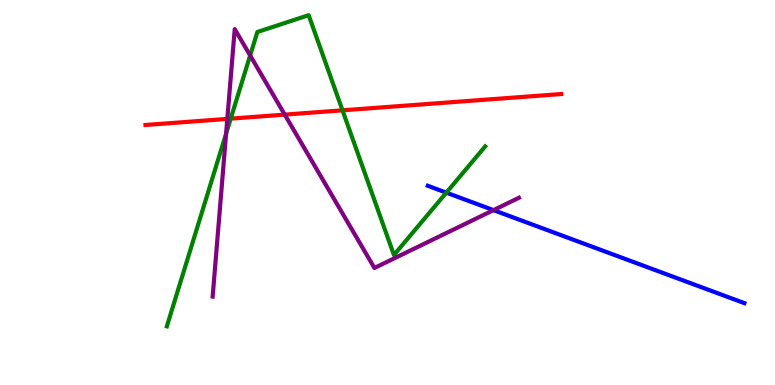[{'lines': ['blue', 'red'], 'intersections': []}, {'lines': ['green', 'red'], 'intersections': [{'x': 2.98, 'y': 6.92}, {'x': 4.42, 'y': 7.13}]}, {'lines': ['purple', 'red'], 'intersections': [{'x': 2.93, 'y': 6.91}, {'x': 3.67, 'y': 7.02}]}, {'lines': ['blue', 'green'], 'intersections': [{'x': 5.76, 'y': 5.0}]}, {'lines': ['blue', 'purple'], 'intersections': [{'x': 6.37, 'y': 4.54}]}, {'lines': ['green', 'purple'], 'intersections': [{'x': 2.92, 'y': 6.53}, {'x': 3.23, 'y': 8.56}]}]